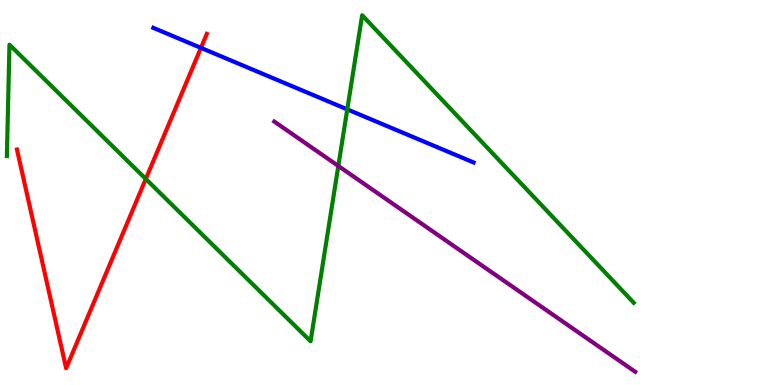[{'lines': ['blue', 'red'], 'intersections': [{'x': 2.59, 'y': 8.76}]}, {'lines': ['green', 'red'], 'intersections': [{'x': 1.88, 'y': 5.35}]}, {'lines': ['purple', 'red'], 'intersections': []}, {'lines': ['blue', 'green'], 'intersections': [{'x': 4.48, 'y': 7.16}]}, {'lines': ['blue', 'purple'], 'intersections': []}, {'lines': ['green', 'purple'], 'intersections': [{'x': 4.37, 'y': 5.69}]}]